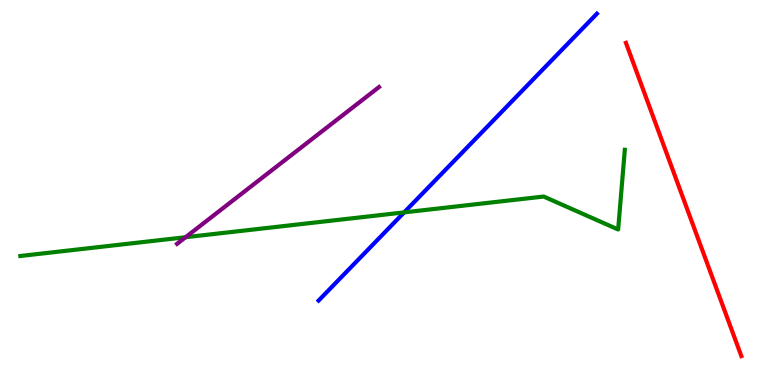[{'lines': ['blue', 'red'], 'intersections': []}, {'lines': ['green', 'red'], 'intersections': []}, {'lines': ['purple', 'red'], 'intersections': []}, {'lines': ['blue', 'green'], 'intersections': [{'x': 5.21, 'y': 4.48}]}, {'lines': ['blue', 'purple'], 'intersections': []}, {'lines': ['green', 'purple'], 'intersections': [{'x': 2.39, 'y': 3.84}]}]